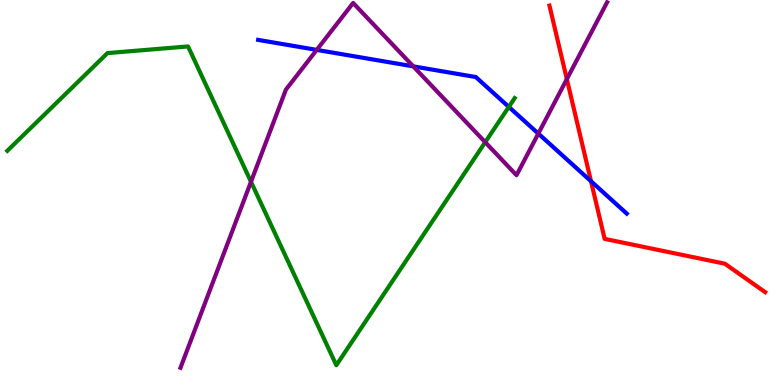[{'lines': ['blue', 'red'], 'intersections': [{'x': 7.63, 'y': 5.29}]}, {'lines': ['green', 'red'], 'intersections': []}, {'lines': ['purple', 'red'], 'intersections': [{'x': 7.31, 'y': 7.94}]}, {'lines': ['blue', 'green'], 'intersections': [{'x': 6.57, 'y': 7.22}]}, {'lines': ['blue', 'purple'], 'intersections': [{'x': 4.09, 'y': 8.7}, {'x': 5.33, 'y': 8.28}, {'x': 6.95, 'y': 6.53}]}, {'lines': ['green', 'purple'], 'intersections': [{'x': 3.24, 'y': 5.28}, {'x': 6.26, 'y': 6.31}]}]